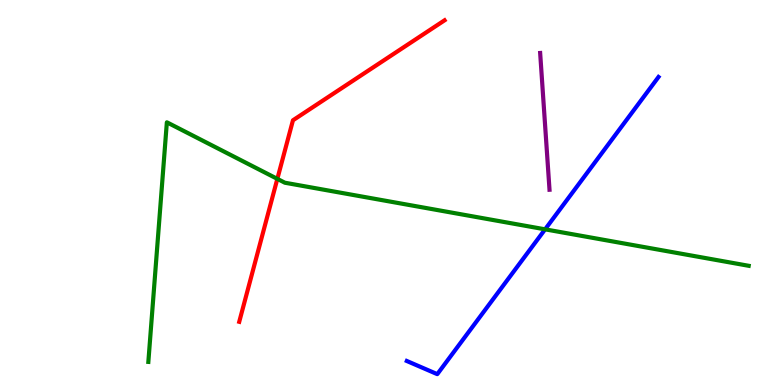[{'lines': ['blue', 'red'], 'intersections': []}, {'lines': ['green', 'red'], 'intersections': [{'x': 3.58, 'y': 5.35}]}, {'lines': ['purple', 'red'], 'intersections': []}, {'lines': ['blue', 'green'], 'intersections': [{'x': 7.03, 'y': 4.04}]}, {'lines': ['blue', 'purple'], 'intersections': []}, {'lines': ['green', 'purple'], 'intersections': []}]